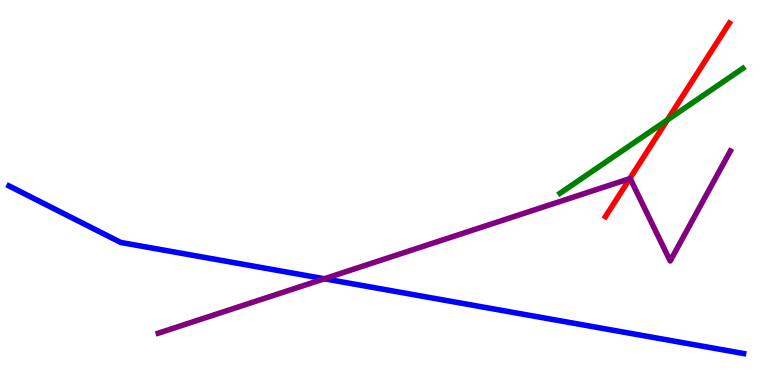[{'lines': ['blue', 'red'], 'intersections': []}, {'lines': ['green', 'red'], 'intersections': [{'x': 8.61, 'y': 6.88}]}, {'lines': ['purple', 'red'], 'intersections': [{'x': 8.13, 'y': 5.36}]}, {'lines': ['blue', 'green'], 'intersections': []}, {'lines': ['blue', 'purple'], 'intersections': [{'x': 4.18, 'y': 2.76}]}, {'lines': ['green', 'purple'], 'intersections': []}]